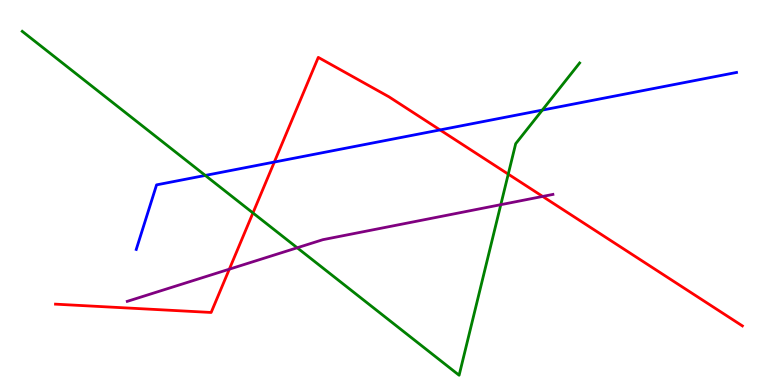[{'lines': ['blue', 'red'], 'intersections': [{'x': 3.54, 'y': 5.79}, {'x': 5.68, 'y': 6.63}]}, {'lines': ['green', 'red'], 'intersections': [{'x': 3.26, 'y': 4.47}, {'x': 6.56, 'y': 5.48}]}, {'lines': ['purple', 'red'], 'intersections': [{'x': 2.96, 'y': 3.01}, {'x': 7.0, 'y': 4.9}]}, {'lines': ['blue', 'green'], 'intersections': [{'x': 2.65, 'y': 5.44}, {'x': 7.0, 'y': 7.14}]}, {'lines': ['blue', 'purple'], 'intersections': []}, {'lines': ['green', 'purple'], 'intersections': [{'x': 3.83, 'y': 3.56}, {'x': 6.46, 'y': 4.68}]}]